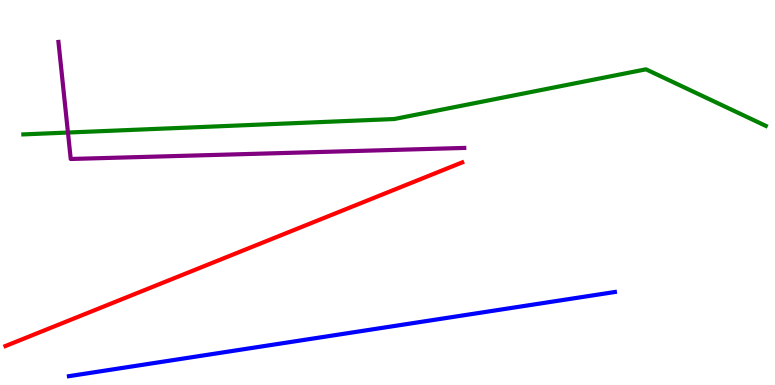[{'lines': ['blue', 'red'], 'intersections': []}, {'lines': ['green', 'red'], 'intersections': []}, {'lines': ['purple', 'red'], 'intersections': []}, {'lines': ['blue', 'green'], 'intersections': []}, {'lines': ['blue', 'purple'], 'intersections': []}, {'lines': ['green', 'purple'], 'intersections': [{'x': 0.877, 'y': 6.56}]}]